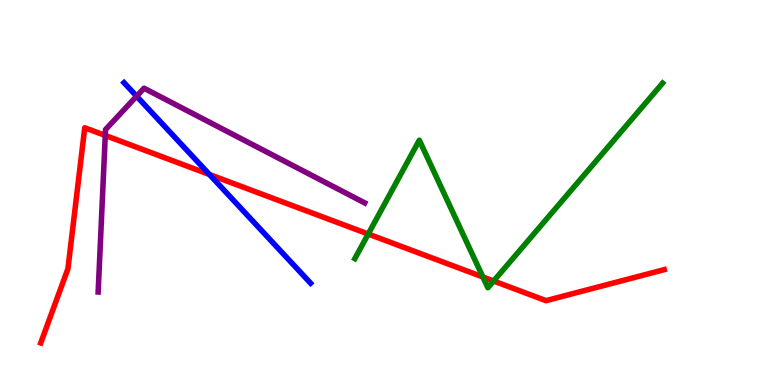[{'lines': ['blue', 'red'], 'intersections': [{'x': 2.7, 'y': 5.47}]}, {'lines': ['green', 'red'], 'intersections': [{'x': 4.75, 'y': 3.92}, {'x': 6.23, 'y': 2.81}, {'x': 6.37, 'y': 2.7}]}, {'lines': ['purple', 'red'], 'intersections': [{'x': 1.36, 'y': 6.48}]}, {'lines': ['blue', 'green'], 'intersections': []}, {'lines': ['blue', 'purple'], 'intersections': [{'x': 1.76, 'y': 7.5}]}, {'lines': ['green', 'purple'], 'intersections': []}]